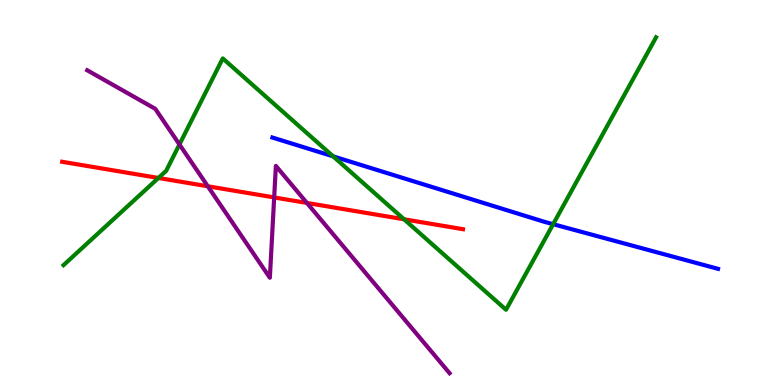[{'lines': ['blue', 'red'], 'intersections': []}, {'lines': ['green', 'red'], 'intersections': [{'x': 2.04, 'y': 5.38}, {'x': 5.21, 'y': 4.3}]}, {'lines': ['purple', 'red'], 'intersections': [{'x': 2.68, 'y': 5.16}, {'x': 3.54, 'y': 4.87}, {'x': 3.96, 'y': 4.73}]}, {'lines': ['blue', 'green'], 'intersections': [{'x': 4.3, 'y': 5.94}, {'x': 7.14, 'y': 4.18}]}, {'lines': ['blue', 'purple'], 'intersections': []}, {'lines': ['green', 'purple'], 'intersections': [{'x': 2.32, 'y': 6.25}]}]